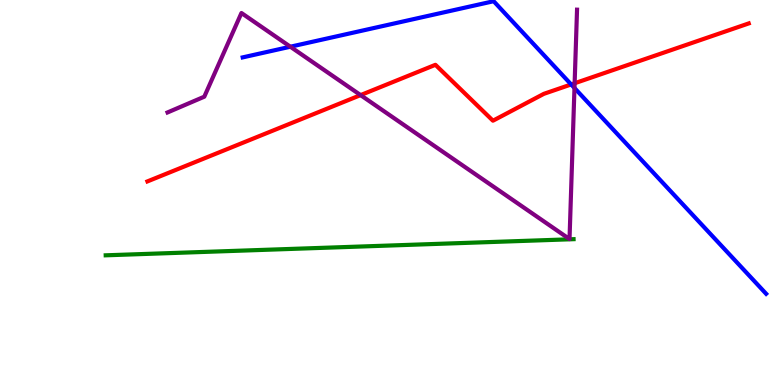[{'lines': ['blue', 'red'], 'intersections': [{'x': 7.37, 'y': 7.81}]}, {'lines': ['green', 'red'], 'intersections': []}, {'lines': ['purple', 'red'], 'intersections': [{'x': 4.65, 'y': 7.53}, {'x': 7.41, 'y': 7.84}]}, {'lines': ['blue', 'green'], 'intersections': []}, {'lines': ['blue', 'purple'], 'intersections': [{'x': 3.75, 'y': 8.79}, {'x': 7.41, 'y': 7.71}]}, {'lines': ['green', 'purple'], 'intersections': []}]